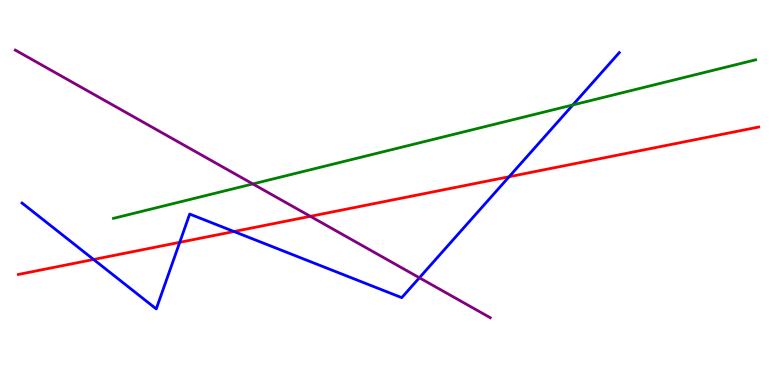[{'lines': ['blue', 'red'], 'intersections': [{'x': 1.21, 'y': 3.26}, {'x': 2.32, 'y': 3.71}, {'x': 3.02, 'y': 3.99}, {'x': 6.57, 'y': 5.41}]}, {'lines': ['green', 'red'], 'intersections': []}, {'lines': ['purple', 'red'], 'intersections': [{'x': 4.0, 'y': 4.38}]}, {'lines': ['blue', 'green'], 'intersections': [{'x': 7.39, 'y': 7.27}]}, {'lines': ['blue', 'purple'], 'intersections': [{'x': 5.41, 'y': 2.79}]}, {'lines': ['green', 'purple'], 'intersections': [{'x': 3.26, 'y': 5.22}]}]